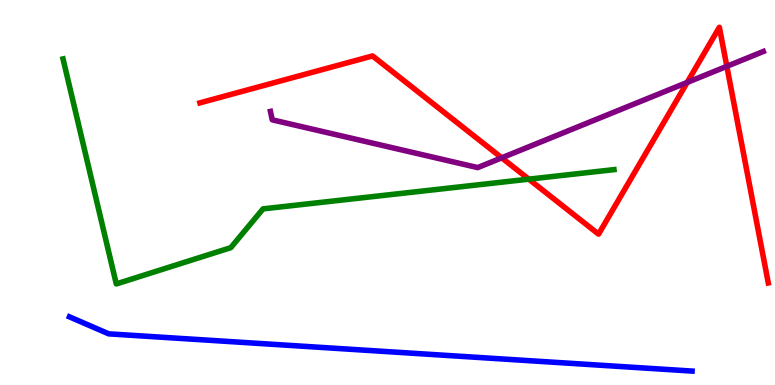[{'lines': ['blue', 'red'], 'intersections': []}, {'lines': ['green', 'red'], 'intersections': [{'x': 6.82, 'y': 5.35}]}, {'lines': ['purple', 'red'], 'intersections': [{'x': 6.47, 'y': 5.9}, {'x': 8.87, 'y': 7.86}, {'x': 9.38, 'y': 8.28}]}, {'lines': ['blue', 'green'], 'intersections': []}, {'lines': ['blue', 'purple'], 'intersections': []}, {'lines': ['green', 'purple'], 'intersections': []}]